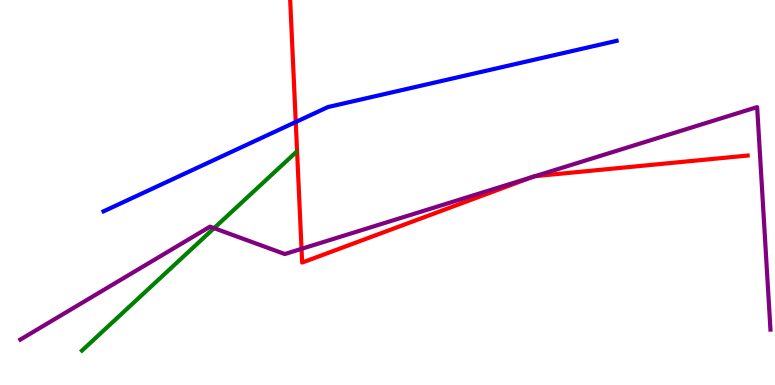[{'lines': ['blue', 'red'], 'intersections': [{'x': 3.82, 'y': 6.83}]}, {'lines': ['green', 'red'], 'intersections': []}, {'lines': ['purple', 'red'], 'intersections': [{'x': 3.89, 'y': 3.54}, {'x': 6.87, 'y': 5.4}, {'x': 6.91, 'y': 5.42}]}, {'lines': ['blue', 'green'], 'intersections': []}, {'lines': ['blue', 'purple'], 'intersections': []}, {'lines': ['green', 'purple'], 'intersections': [{'x': 2.76, 'y': 4.07}]}]